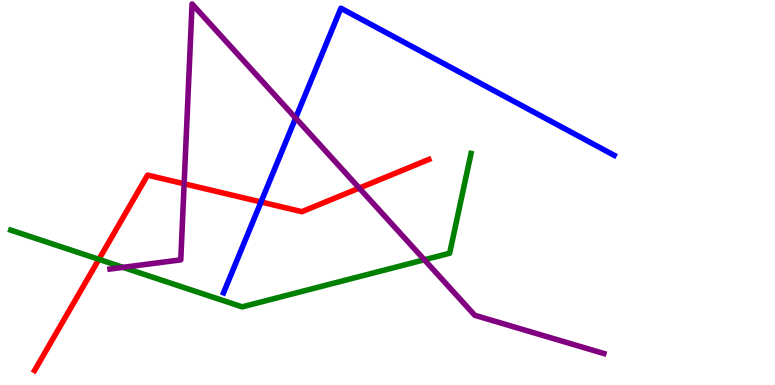[{'lines': ['blue', 'red'], 'intersections': [{'x': 3.37, 'y': 4.75}]}, {'lines': ['green', 'red'], 'intersections': [{'x': 1.28, 'y': 3.26}]}, {'lines': ['purple', 'red'], 'intersections': [{'x': 2.38, 'y': 5.23}, {'x': 4.64, 'y': 5.11}]}, {'lines': ['blue', 'green'], 'intersections': []}, {'lines': ['blue', 'purple'], 'intersections': [{'x': 3.81, 'y': 6.93}]}, {'lines': ['green', 'purple'], 'intersections': [{'x': 1.59, 'y': 3.06}, {'x': 5.48, 'y': 3.25}]}]